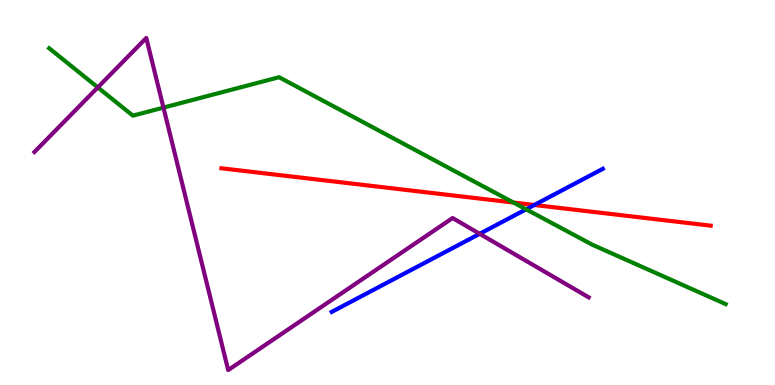[{'lines': ['blue', 'red'], 'intersections': [{'x': 6.89, 'y': 4.68}]}, {'lines': ['green', 'red'], 'intersections': [{'x': 6.63, 'y': 4.74}]}, {'lines': ['purple', 'red'], 'intersections': []}, {'lines': ['blue', 'green'], 'intersections': [{'x': 6.79, 'y': 4.56}]}, {'lines': ['blue', 'purple'], 'intersections': [{'x': 6.19, 'y': 3.93}]}, {'lines': ['green', 'purple'], 'intersections': [{'x': 1.26, 'y': 7.73}, {'x': 2.11, 'y': 7.2}]}]